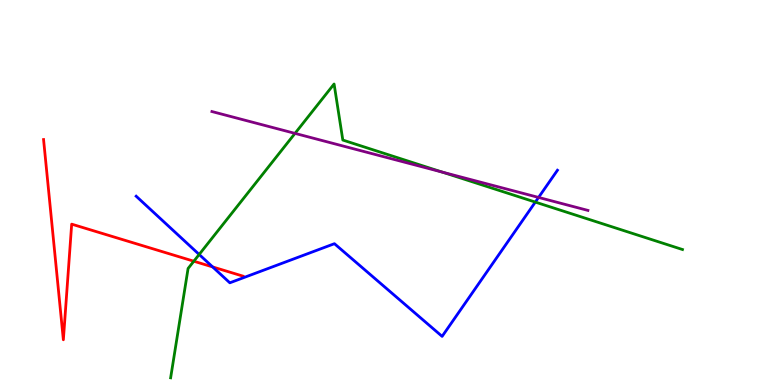[{'lines': ['blue', 'red'], 'intersections': [{'x': 2.74, 'y': 3.07}]}, {'lines': ['green', 'red'], 'intersections': [{'x': 2.5, 'y': 3.22}]}, {'lines': ['purple', 'red'], 'intersections': []}, {'lines': ['blue', 'green'], 'intersections': [{'x': 2.57, 'y': 3.39}, {'x': 6.91, 'y': 4.75}]}, {'lines': ['blue', 'purple'], 'intersections': [{'x': 6.95, 'y': 4.87}]}, {'lines': ['green', 'purple'], 'intersections': [{'x': 3.81, 'y': 6.54}, {'x': 5.71, 'y': 5.53}]}]